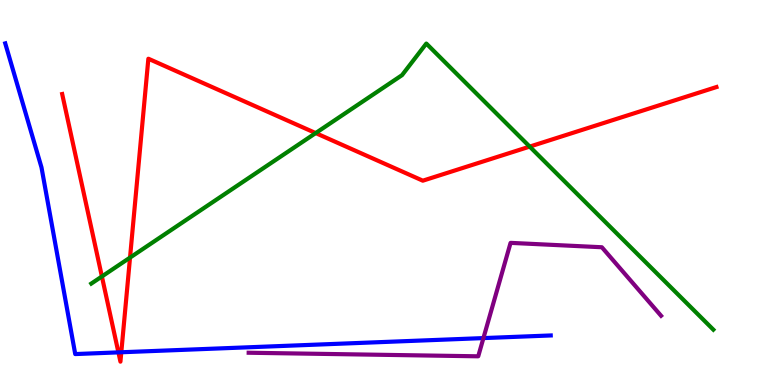[{'lines': ['blue', 'red'], 'intersections': [{'x': 1.53, 'y': 0.847}, {'x': 1.57, 'y': 0.85}]}, {'lines': ['green', 'red'], 'intersections': [{'x': 1.31, 'y': 2.82}, {'x': 1.68, 'y': 3.31}, {'x': 4.07, 'y': 6.54}, {'x': 6.83, 'y': 6.19}]}, {'lines': ['purple', 'red'], 'intersections': []}, {'lines': ['blue', 'green'], 'intersections': []}, {'lines': ['blue', 'purple'], 'intersections': [{'x': 6.24, 'y': 1.22}]}, {'lines': ['green', 'purple'], 'intersections': []}]